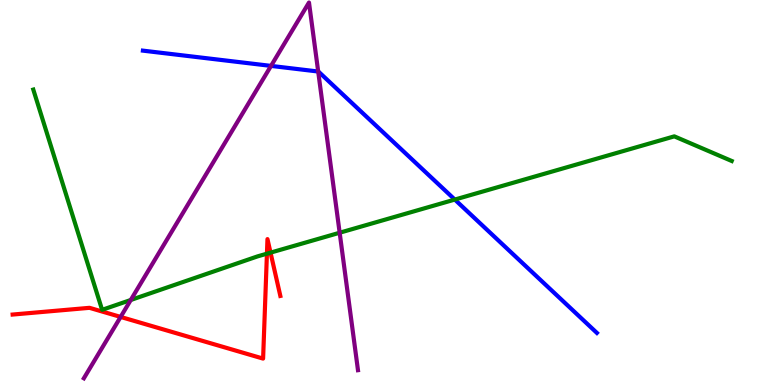[{'lines': ['blue', 'red'], 'intersections': []}, {'lines': ['green', 'red'], 'intersections': [{'x': 3.44, 'y': 3.41}, {'x': 3.49, 'y': 3.44}]}, {'lines': ['purple', 'red'], 'intersections': [{'x': 1.56, 'y': 1.77}]}, {'lines': ['blue', 'green'], 'intersections': [{'x': 5.87, 'y': 4.82}]}, {'lines': ['blue', 'purple'], 'intersections': [{'x': 3.5, 'y': 8.29}, {'x': 4.11, 'y': 8.14}]}, {'lines': ['green', 'purple'], 'intersections': [{'x': 1.69, 'y': 2.21}, {'x': 4.38, 'y': 3.95}]}]